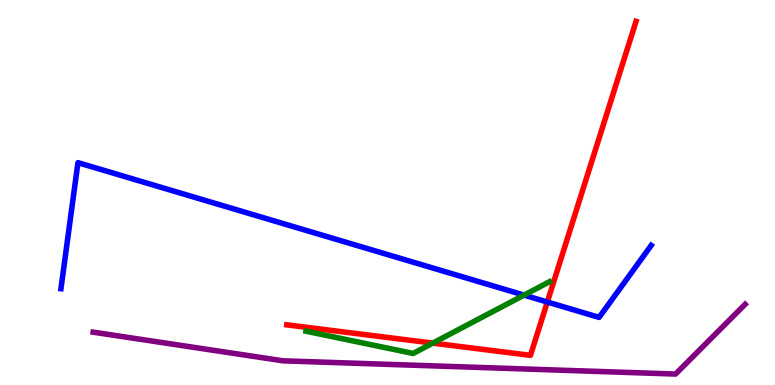[{'lines': ['blue', 'red'], 'intersections': [{'x': 7.06, 'y': 2.16}]}, {'lines': ['green', 'red'], 'intersections': [{'x': 5.58, 'y': 1.09}]}, {'lines': ['purple', 'red'], 'intersections': []}, {'lines': ['blue', 'green'], 'intersections': [{'x': 6.76, 'y': 2.33}]}, {'lines': ['blue', 'purple'], 'intersections': []}, {'lines': ['green', 'purple'], 'intersections': []}]